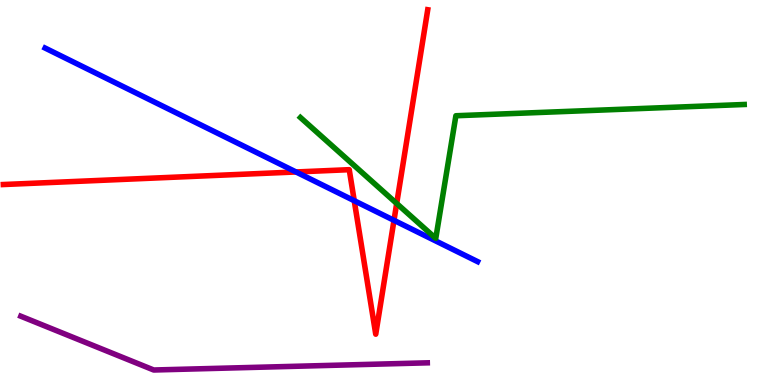[{'lines': ['blue', 'red'], 'intersections': [{'x': 3.82, 'y': 5.53}, {'x': 4.57, 'y': 4.79}, {'x': 5.08, 'y': 4.28}]}, {'lines': ['green', 'red'], 'intersections': [{'x': 5.12, 'y': 4.71}]}, {'lines': ['purple', 'red'], 'intersections': []}, {'lines': ['blue', 'green'], 'intersections': []}, {'lines': ['blue', 'purple'], 'intersections': []}, {'lines': ['green', 'purple'], 'intersections': []}]